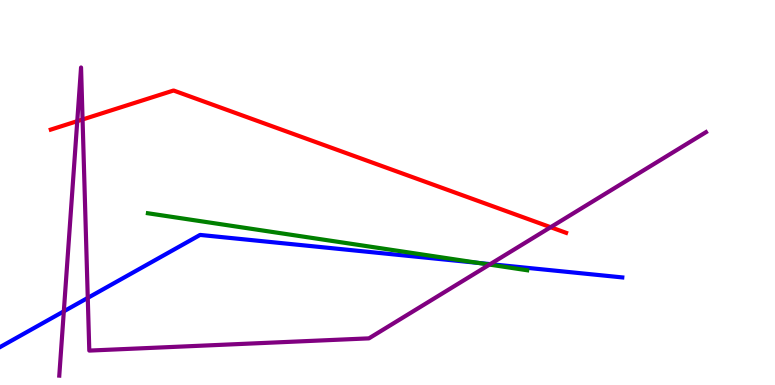[{'lines': ['blue', 'red'], 'intersections': []}, {'lines': ['green', 'red'], 'intersections': []}, {'lines': ['purple', 'red'], 'intersections': [{'x': 0.997, 'y': 6.85}, {'x': 1.07, 'y': 6.9}, {'x': 7.1, 'y': 4.1}]}, {'lines': ['blue', 'green'], 'intersections': [{'x': 6.17, 'y': 3.17}]}, {'lines': ['blue', 'purple'], 'intersections': [{'x': 0.824, 'y': 1.91}, {'x': 1.13, 'y': 2.26}, {'x': 6.33, 'y': 3.14}]}, {'lines': ['green', 'purple'], 'intersections': [{'x': 6.32, 'y': 3.13}]}]